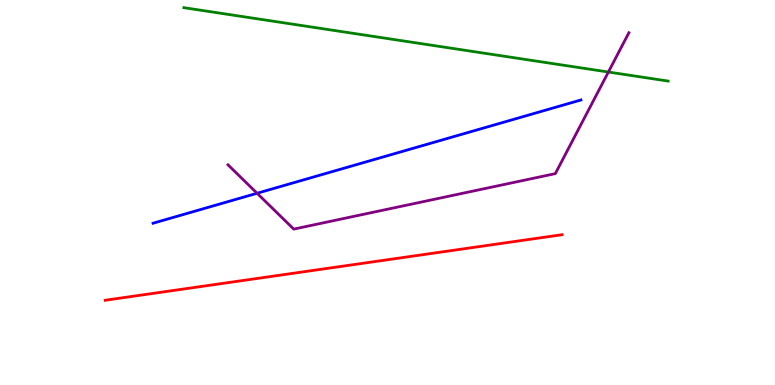[{'lines': ['blue', 'red'], 'intersections': []}, {'lines': ['green', 'red'], 'intersections': []}, {'lines': ['purple', 'red'], 'intersections': []}, {'lines': ['blue', 'green'], 'intersections': []}, {'lines': ['blue', 'purple'], 'intersections': [{'x': 3.32, 'y': 4.98}]}, {'lines': ['green', 'purple'], 'intersections': [{'x': 7.85, 'y': 8.13}]}]